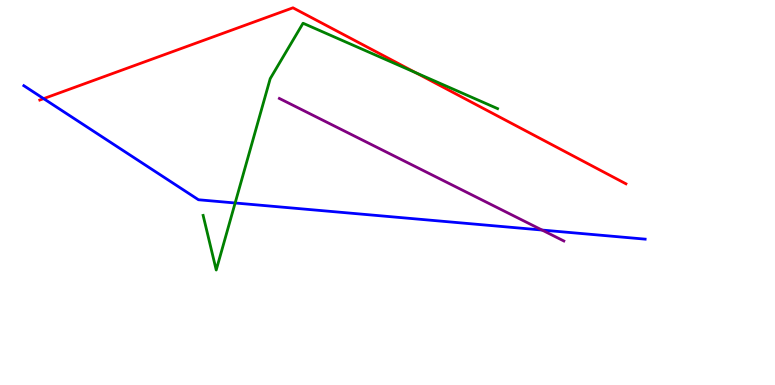[{'lines': ['blue', 'red'], 'intersections': [{'x': 0.563, 'y': 7.44}]}, {'lines': ['green', 'red'], 'intersections': [{'x': 5.36, 'y': 8.11}]}, {'lines': ['purple', 'red'], 'intersections': []}, {'lines': ['blue', 'green'], 'intersections': [{'x': 3.03, 'y': 4.73}]}, {'lines': ['blue', 'purple'], 'intersections': [{'x': 6.99, 'y': 4.02}]}, {'lines': ['green', 'purple'], 'intersections': []}]